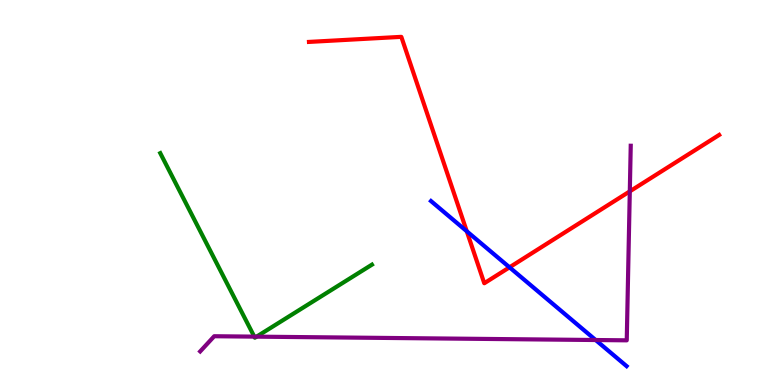[{'lines': ['blue', 'red'], 'intersections': [{'x': 6.02, 'y': 3.99}, {'x': 6.57, 'y': 3.06}]}, {'lines': ['green', 'red'], 'intersections': []}, {'lines': ['purple', 'red'], 'intersections': [{'x': 8.13, 'y': 5.03}]}, {'lines': ['blue', 'green'], 'intersections': []}, {'lines': ['blue', 'purple'], 'intersections': [{'x': 7.69, 'y': 1.17}]}, {'lines': ['green', 'purple'], 'intersections': [{'x': 3.28, 'y': 1.26}, {'x': 3.31, 'y': 1.26}]}]